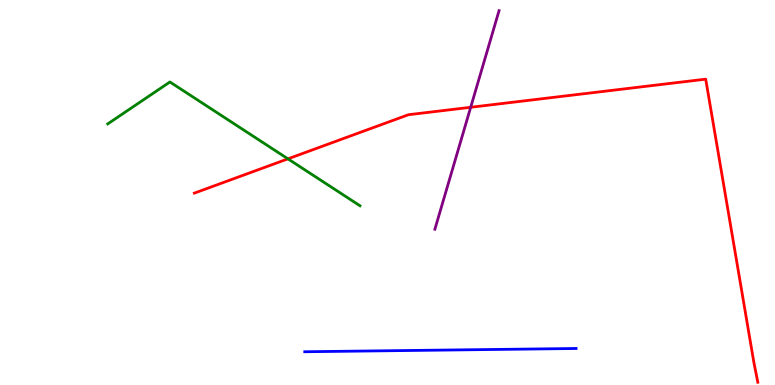[{'lines': ['blue', 'red'], 'intersections': []}, {'lines': ['green', 'red'], 'intersections': [{'x': 3.72, 'y': 5.87}]}, {'lines': ['purple', 'red'], 'intersections': [{'x': 6.07, 'y': 7.21}]}, {'lines': ['blue', 'green'], 'intersections': []}, {'lines': ['blue', 'purple'], 'intersections': []}, {'lines': ['green', 'purple'], 'intersections': []}]